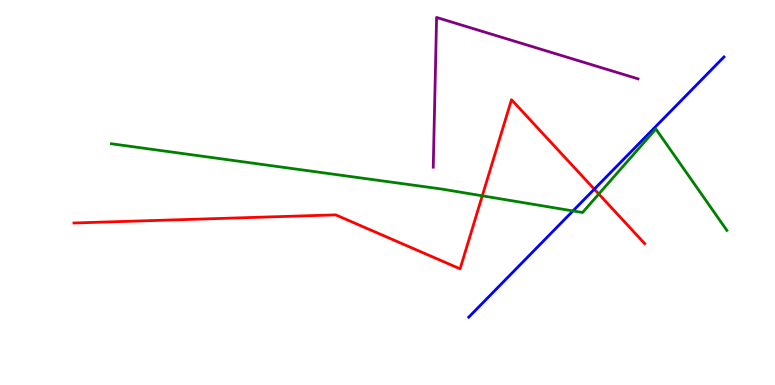[{'lines': ['blue', 'red'], 'intersections': [{'x': 7.67, 'y': 5.09}]}, {'lines': ['green', 'red'], 'intersections': [{'x': 6.22, 'y': 4.91}, {'x': 7.73, 'y': 4.96}]}, {'lines': ['purple', 'red'], 'intersections': []}, {'lines': ['blue', 'green'], 'intersections': [{'x': 7.39, 'y': 4.52}]}, {'lines': ['blue', 'purple'], 'intersections': []}, {'lines': ['green', 'purple'], 'intersections': []}]